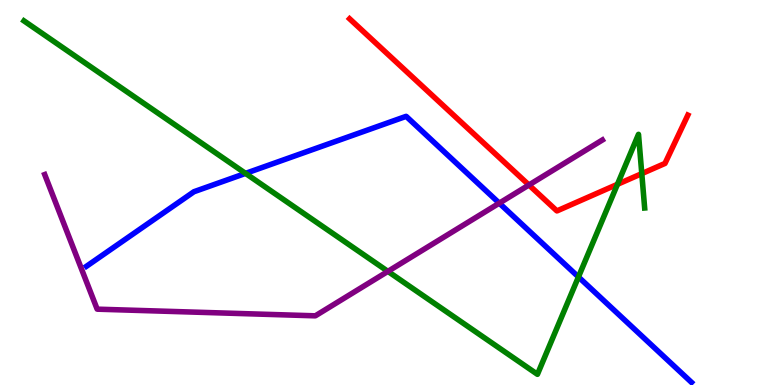[{'lines': ['blue', 'red'], 'intersections': []}, {'lines': ['green', 'red'], 'intersections': [{'x': 7.97, 'y': 5.21}, {'x': 8.28, 'y': 5.49}]}, {'lines': ['purple', 'red'], 'intersections': [{'x': 6.82, 'y': 5.2}]}, {'lines': ['blue', 'green'], 'intersections': [{'x': 3.17, 'y': 5.5}, {'x': 7.46, 'y': 2.81}]}, {'lines': ['blue', 'purple'], 'intersections': [{'x': 6.44, 'y': 4.72}]}, {'lines': ['green', 'purple'], 'intersections': [{'x': 5.01, 'y': 2.95}]}]